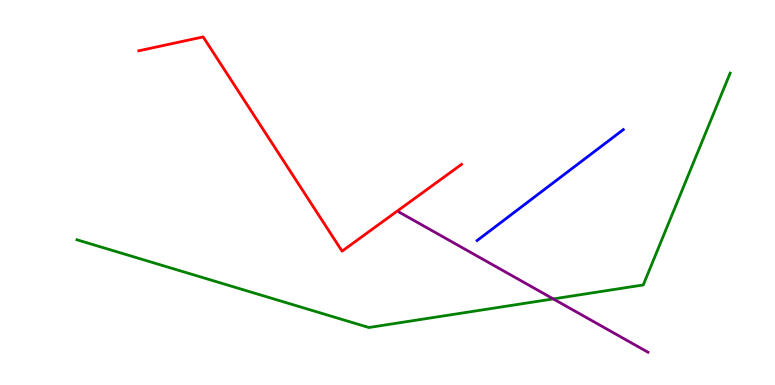[{'lines': ['blue', 'red'], 'intersections': []}, {'lines': ['green', 'red'], 'intersections': []}, {'lines': ['purple', 'red'], 'intersections': []}, {'lines': ['blue', 'green'], 'intersections': []}, {'lines': ['blue', 'purple'], 'intersections': []}, {'lines': ['green', 'purple'], 'intersections': [{'x': 7.14, 'y': 2.24}]}]